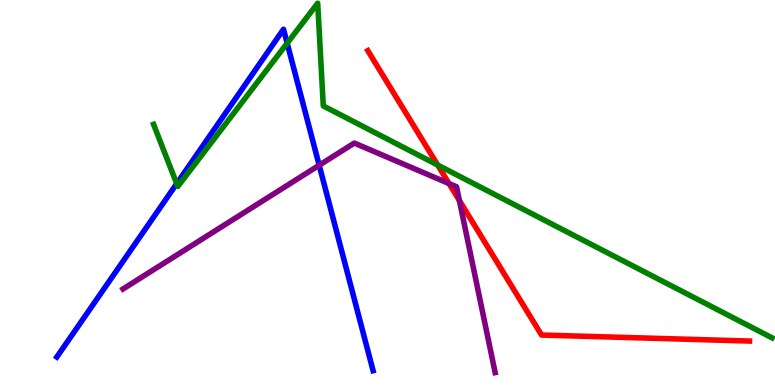[{'lines': ['blue', 'red'], 'intersections': []}, {'lines': ['green', 'red'], 'intersections': [{'x': 5.65, 'y': 5.71}]}, {'lines': ['purple', 'red'], 'intersections': [{'x': 5.79, 'y': 5.23}, {'x': 5.93, 'y': 4.79}]}, {'lines': ['blue', 'green'], 'intersections': [{'x': 2.28, 'y': 5.23}, {'x': 3.71, 'y': 8.88}]}, {'lines': ['blue', 'purple'], 'intersections': [{'x': 4.12, 'y': 5.71}]}, {'lines': ['green', 'purple'], 'intersections': []}]